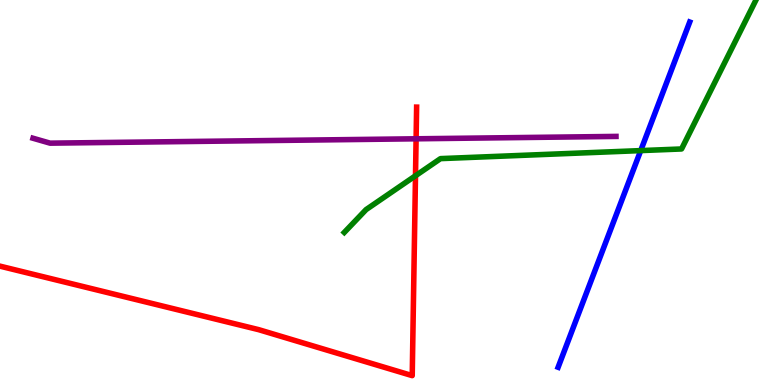[{'lines': ['blue', 'red'], 'intersections': []}, {'lines': ['green', 'red'], 'intersections': [{'x': 5.36, 'y': 5.43}]}, {'lines': ['purple', 'red'], 'intersections': [{'x': 5.37, 'y': 6.39}]}, {'lines': ['blue', 'green'], 'intersections': [{'x': 8.27, 'y': 6.09}]}, {'lines': ['blue', 'purple'], 'intersections': []}, {'lines': ['green', 'purple'], 'intersections': []}]